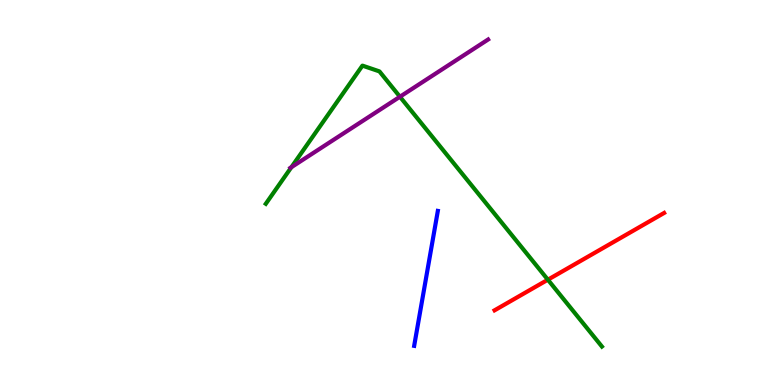[{'lines': ['blue', 'red'], 'intersections': []}, {'lines': ['green', 'red'], 'intersections': [{'x': 7.07, 'y': 2.73}]}, {'lines': ['purple', 'red'], 'intersections': []}, {'lines': ['blue', 'green'], 'intersections': []}, {'lines': ['blue', 'purple'], 'intersections': []}, {'lines': ['green', 'purple'], 'intersections': [{'x': 3.76, 'y': 5.66}, {'x': 5.16, 'y': 7.49}]}]